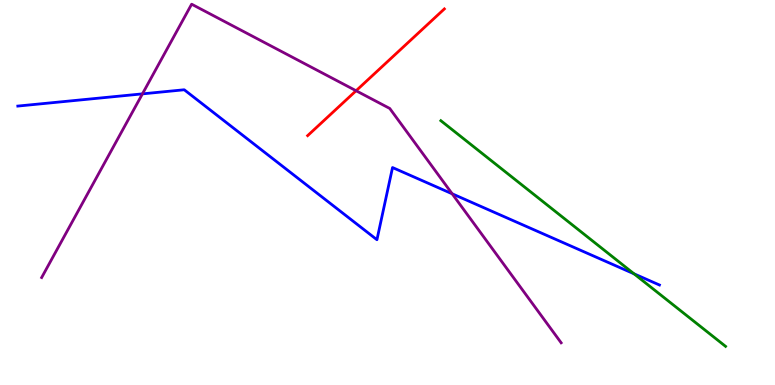[{'lines': ['blue', 'red'], 'intersections': []}, {'lines': ['green', 'red'], 'intersections': []}, {'lines': ['purple', 'red'], 'intersections': [{'x': 4.59, 'y': 7.64}]}, {'lines': ['blue', 'green'], 'intersections': [{'x': 8.18, 'y': 2.89}]}, {'lines': ['blue', 'purple'], 'intersections': [{'x': 1.84, 'y': 7.56}, {'x': 5.83, 'y': 4.97}]}, {'lines': ['green', 'purple'], 'intersections': []}]